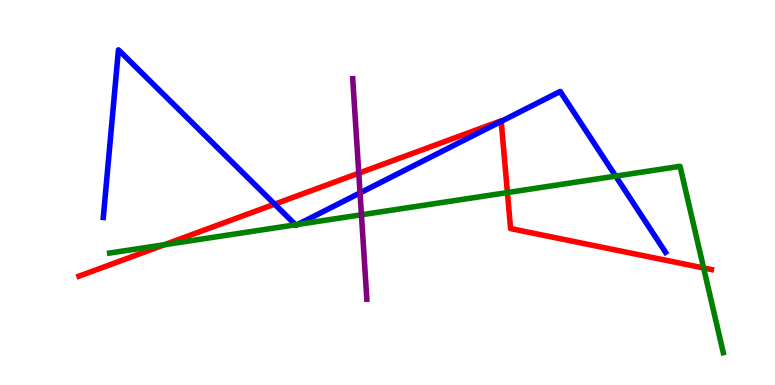[{'lines': ['blue', 'red'], 'intersections': [{'x': 3.54, 'y': 4.7}, {'x': 6.47, 'y': 6.85}]}, {'lines': ['green', 'red'], 'intersections': [{'x': 2.12, 'y': 3.64}, {'x': 6.55, 'y': 5.0}, {'x': 9.08, 'y': 3.04}]}, {'lines': ['purple', 'red'], 'intersections': [{'x': 4.63, 'y': 5.5}]}, {'lines': ['blue', 'green'], 'intersections': [{'x': 3.81, 'y': 4.16}, {'x': 3.84, 'y': 4.17}, {'x': 7.94, 'y': 5.43}]}, {'lines': ['blue', 'purple'], 'intersections': [{'x': 4.65, 'y': 4.99}]}, {'lines': ['green', 'purple'], 'intersections': [{'x': 4.66, 'y': 4.42}]}]